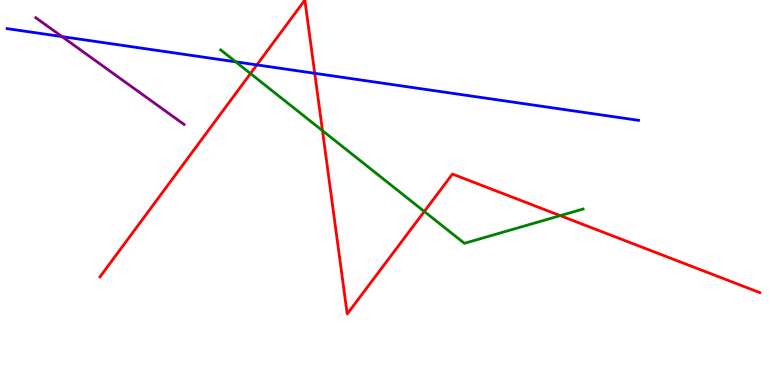[{'lines': ['blue', 'red'], 'intersections': [{'x': 3.31, 'y': 8.31}, {'x': 4.06, 'y': 8.1}]}, {'lines': ['green', 'red'], 'intersections': [{'x': 3.23, 'y': 8.09}, {'x': 4.16, 'y': 6.61}, {'x': 5.47, 'y': 4.51}, {'x': 7.23, 'y': 4.4}]}, {'lines': ['purple', 'red'], 'intersections': []}, {'lines': ['blue', 'green'], 'intersections': [{'x': 3.04, 'y': 8.39}]}, {'lines': ['blue', 'purple'], 'intersections': [{'x': 0.8, 'y': 9.05}]}, {'lines': ['green', 'purple'], 'intersections': []}]